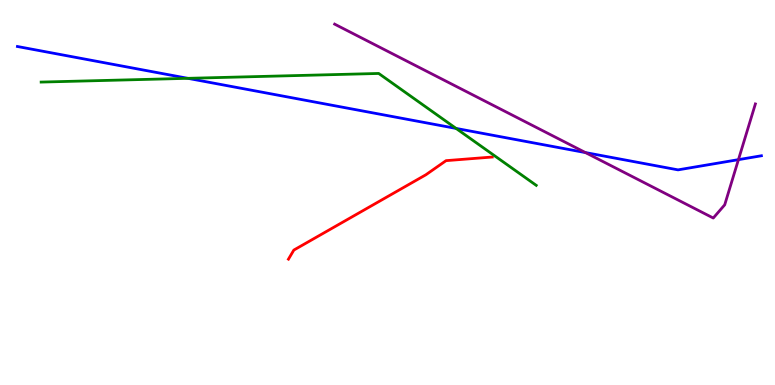[{'lines': ['blue', 'red'], 'intersections': []}, {'lines': ['green', 'red'], 'intersections': []}, {'lines': ['purple', 'red'], 'intersections': []}, {'lines': ['blue', 'green'], 'intersections': [{'x': 2.42, 'y': 7.97}, {'x': 5.88, 'y': 6.66}]}, {'lines': ['blue', 'purple'], 'intersections': [{'x': 7.55, 'y': 6.04}, {'x': 9.53, 'y': 5.85}]}, {'lines': ['green', 'purple'], 'intersections': []}]